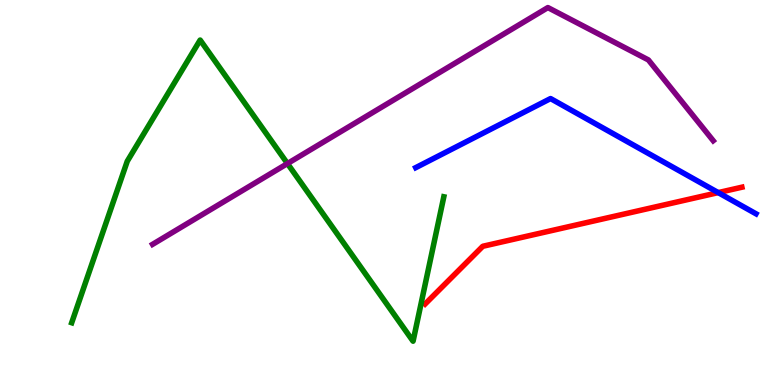[{'lines': ['blue', 'red'], 'intersections': [{'x': 9.27, 'y': 5.0}]}, {'lines': ['green', 'red'], 'intersections': []}, {'lines': ['purple', 'red'], 'intersections': []}, {'lines': ['blue', 'green'], 'intersections': []}, {'lines': ['blue', 'purple'], 'intersections': []}, {'lines': ['green', 'purple'], 'intersections': [{'x': 3.71, 'y': 5.75}]}]